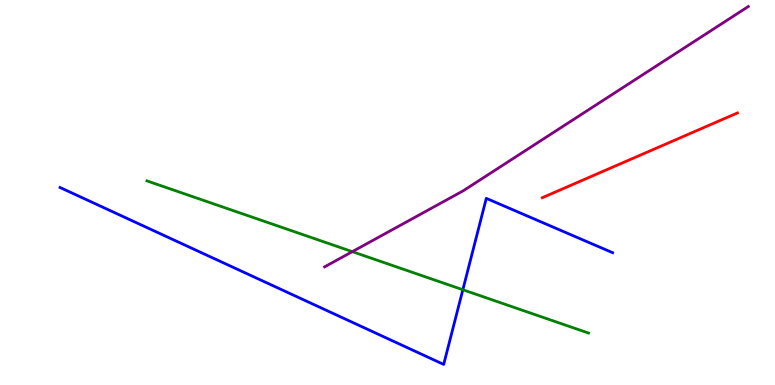[{'lines': ['blue', 'red'], 'intersections': []}, {'lines': ['green', 'red'], 'intersections': []}, {'lines': ['purple', 'red'], 'intersections': []}, {'lines': ['blue', 'green'], 'intersections': [{'x': 5.97, 'y': 2.47}]}, {'lines': ['blue', 'purple'], 'intersections': []}, {'lines': ['green', 'purple'], 'intersections': [{'x': 4.55, 'y': 3.46}]}]